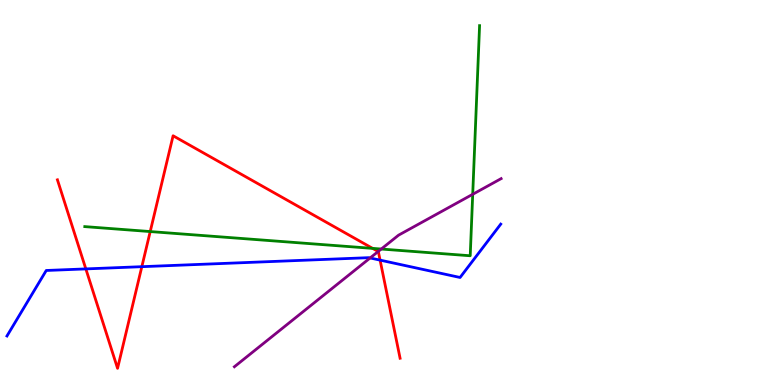[{'lines': ['blue', 'red'], 'intersections': [{'x': 1.11, 'y': 3.02}, {'x': 1.83, 'y': 3.07}, {'x': 4.9, 'y': 3.24}]}, {'lines': ['green', 'red'], 'intersections': [{'x': 1.94, 'y': 3.99}, {'x': 4.81, 'y': 3.55}]}, {'lines': ['purple', 'red'], 'intersections': [{'x': 4.88, 'y': 3.47}]}, {'lines': ['blue', 'green'], 'intersections': []}, {'lines': ['blue', 'purple'], 'intersections': [{'x': 4.78, 'y': 3.3}]}, {'lines': ['green', 'purple'], 'intersections': [{'x': 4.92, 'y': 3.53}, {'x': 6.1, 'y': 4.95}]}]